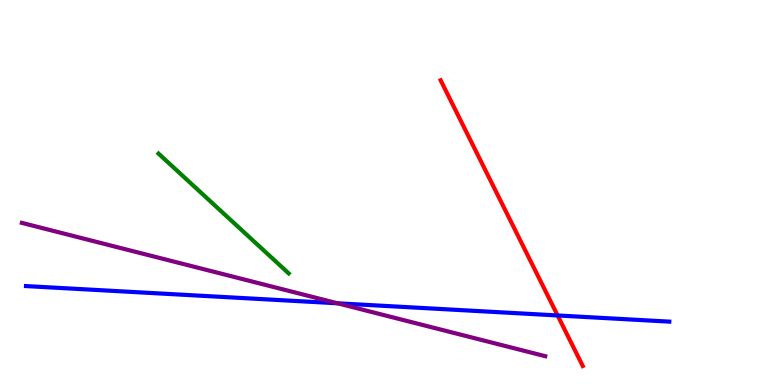[{'lines': ['blue', 'red'], 'intersections': [{'x': 7.2, 'y': 1.81}]}, {'lines': ['green', 'red'], 'intersections': []}, {'lines': ['purple', 'red'], 'intersections': []}, {'lines': ['blue', 'green'], 'intersections': []}, {'lines': ['blue', 'purple'], 'intersections': [{'x': 4.36, 'y': 2.12}]}, {'lines': ['green', 'purple'], 'intersections': []}]